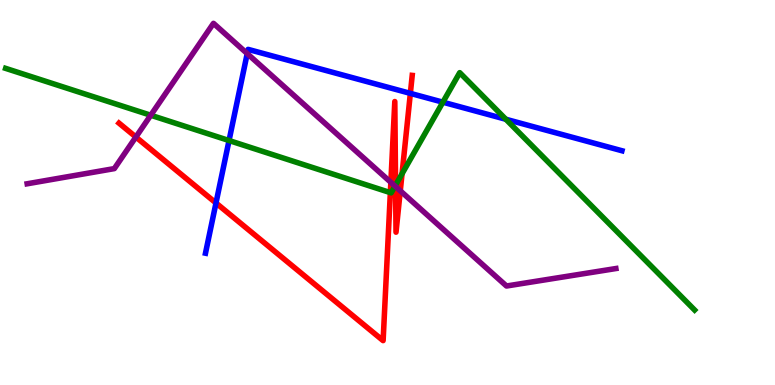[{'lines': ['blue', 'red'], 'intersections': [{'x': 2.79, 'y': 4.73}, {'x': 5.29, 'y': 7.57}]}, {'lines': ['green', 'red'], 'intersections': [{'x': 5.04, 'y': 5.0}, {'x': 5.1, 'y': 5.19}, {'x': 5.19, 'y': 5.49}]}, {'lines': ['purple', 'red'], 'intersections': [{'x': 1.75, 'y': 6.44}, {'x': 5.04, 'y': 5.26}, {'x': 5.1, 'y': 5.15}, {'x': 5.17, 'y': 5.04}]}, {'lines': ['blue', 'green'], 'intersections': [{'x': 2.96, 'y': 6.35}, {'x': 5.71, 'y': 7.35}, {'x': 6.53, 'y': 6.9}]}, {'lines': ['blue', 'purple'], 'intersections': [{'x': 3.19, 'y': 8.61}]}, {'lines': ['green', 'purple'], 'intersections': [{'x': 1.95, 'y': 7.01}, {'x': 5.1, 'y': 5.17}]}]